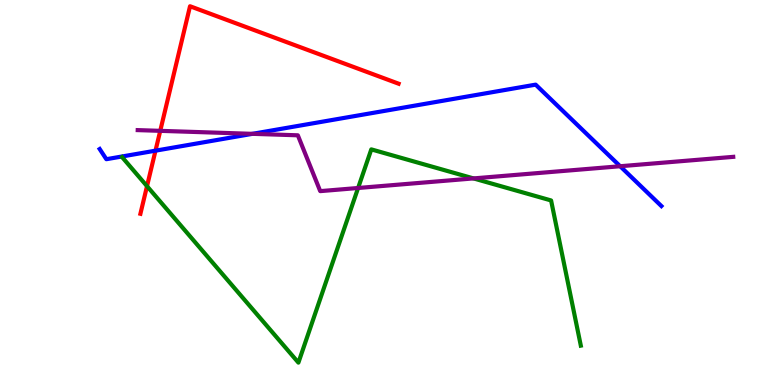[{'lines': ['blue', 'red'], 'intersections': [{'x': 2.01, 'y': 6.09}]}, {'lines': ['green', 'red'], 'intersections': [{'x': 1.9, 'y': 5.16}]}, {'lines': ['purple', 'red'], 'intersections': [{'x': 2.07, 'y': 6.6}]}, {'lines': ['blue', 'green'], 'intersections': []}, {'lines': ['blue', 'purple'], 'intersections': [{'x': 3.26, 'y': 6.52}, {'x': 8.0, 'y': 5.68}]}, {'lines': ['green', 'purple'], 'intersections': [{'x': 4.62, 'y': 5.12}, {'x': 6.11, 'y': 5.37}]}]